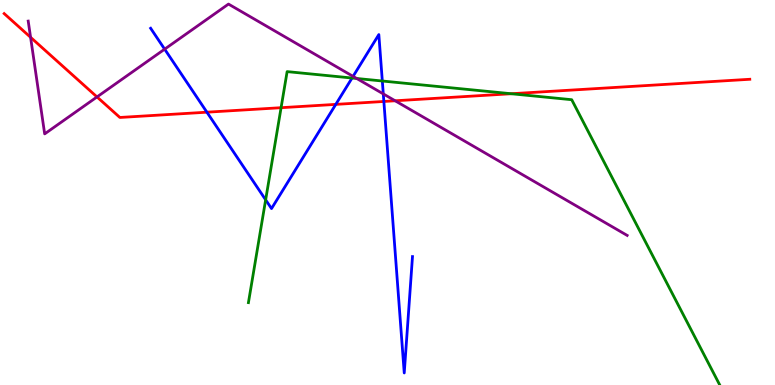[{'lines': ['blue', 'red'], 'intersections': [{'x': 2.67, 'y': 7.09}, {'x': 4.33, 'y': 7.29}, {'x': 4.95, 'y': 7.36}]}, {'lines': ['green', 'red'], 'intersections': [{'x': 3.63, 'y': 7.2}, {'x': 6.6, 'y': 7.57}]}, {'lines': ['purple', 'red'], 'intersections': [{'x': 0.395, 'y': 9.03}, {'x': 1.25, 'y': 7.48}, {'x': 5.1, 'y': 7.38}]}, {'lines': ['blue', 'green'], 'intersections': [{'x': 3.43, 'y': 4.81}, {'x': 4.54, 'y': 7.97}, {'x': 4.93, 'y': 7.9}]}, {'lines': ['blue', 'purple'], 'intersections': [{'x': 2.12, 'y': 8.72}, {'x': 4.56, 'y': 8.02}, {'x': 4.95, 'y': 7.56}]}, {'lines': ['green', 'purple'], 'intersections': [{'x': 4.6, 'y': 7.96}]}]